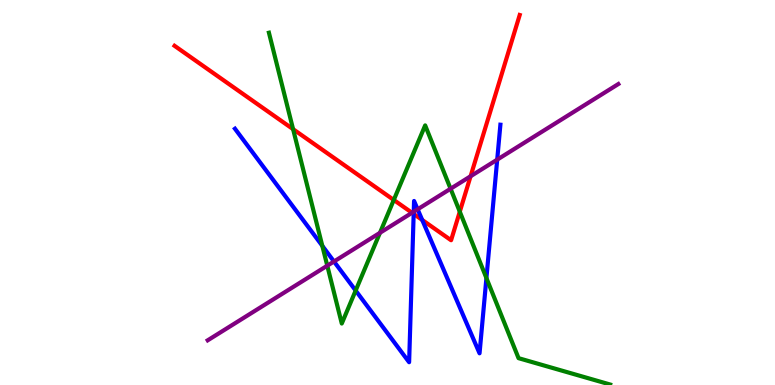[{'lines': ['blue', 'red'], 'intersections': [{'x': 5.34, 'y': 4.44}, {'x': 5.45, 'y': 4.29}]}, {'lines': ['green', 'red'], 'intersections': [{'x': 3.78, 'y': 6.65}, {'x': 5.08, 'y': 4.81}, {'x': 5.93, 'y': 4.5}]}, {'lines': ['purple', 'red'], 'intersections': [{'x': 5.32, 'y': 4.47}, {'x': 6.07, 'y': 5.42}]}, {'lines': ['blue', 'green'], 'intersections': [{'x': 4.16, 'y': 3.61}, {'x': 4.59, 'y': 2.45}, {'x': 6.28, 'y': 2.78}]}, {'lines': ['blue', 'purple'], 'intersections': [{'x': 4.31, 'y': 3.21}, {'x': 5.34, 'y': 4.5}, {'x': 5.39, 'y': 4.56}, {'x': 6.42, 'y': 5.85}]}, {'lines': ['green', 'purple'], 'intersections': [{'x': 4.22, 'y': 3.1}, {'x': 4.9, 'y': 3.95}, {'x': 5.81, 'y': 5.1}]}]